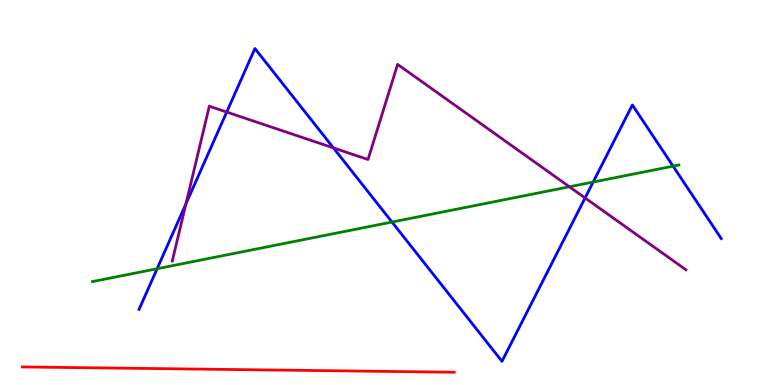[{'lines': ['blue', 'red'], 'intersections': []}, {'lines': ['green', 'red'], 'intersections': []}, {'lines': ['purple', 'red'], 'intersections': []}, {'lines': ['blue', 'green'], 'intersections': [{'x': 2.03, 'y': 3.02}, {'x': 5.06, 'y': 4.23}, {'x': 7.65, 'y': 5.27}, {'x': 8.68, 'y': 5.68}]}, {'lines': ['blue', 'purple'], 'intersections': [{'x': 2.4, 'y': 4.71}, {'x': 2.93, 'y': 7.09}, {'x': 4.3, 'y': 6.16}, {'x': 7.55, 'y': 4.86}]}, {'lines': ['green', 'purple'], 'intersections': [{'x': 7.35, 'y': 5.15}]}]